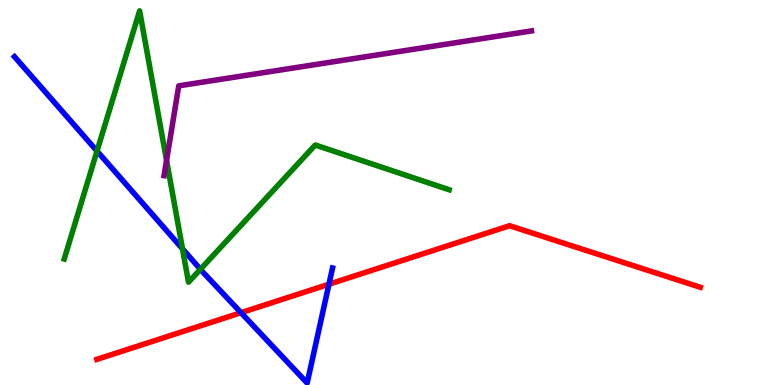[{'lines': ['blue', 'red'], 'intersections': [{'x': 3.11, 'y': 1.88}, {'x': 4.24, 'y': 2.62}]}, {'lines': ['green', 'red'], 'intersections': []}, {'lines': ['purple', 'red'], 'intersections': []}, {'lines': ['blue', 'green'], 'intersections': [{'x': 1.25, 'y': 6.08}, {'x': 2.35, 'y': 3.54}, {'x': 2.59, 'y': 3.01}]}, {'lines': ['blue', 'purple'], 'intersections': []}, {'lines': ['green', 'purple'], 'intersections': [{'x': 2.15, 'y': 5.83}]}]